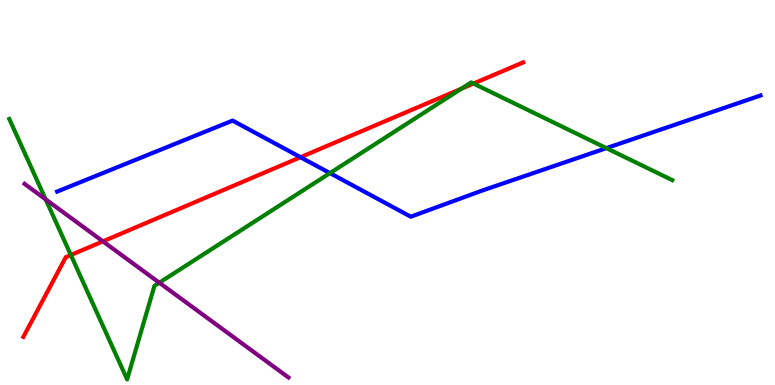[{'lines': ['blue', 'red'], 'intersections': [{'x': 3.88, 'y': 5.92}]}, {'lines': ['green', 'red'], 'intersections': [{'x': 0.914, 'y': 3.38}, {'x': 5.95, 'y': 7.69}, {'x': 6.11, 'y': 7.83}]}, {'lines': ['purple', 'red'], 'intersections': [{'x': 1.33, 'y': 3.73}]}, {'lines': ['blue', 'green'], 'intersections': [{'x': 4.26, 'y': 5.5}, {'x': 7.82, 'y': 6.15}]}, {'lines': ['blue', 'purple'], 'intersections': []}, {'lines': ['green', 'purple'], 'intersections': [{'x': 0.589, 'y': 4.82}, {'x': 2.06, 'y': 2.66}]}]